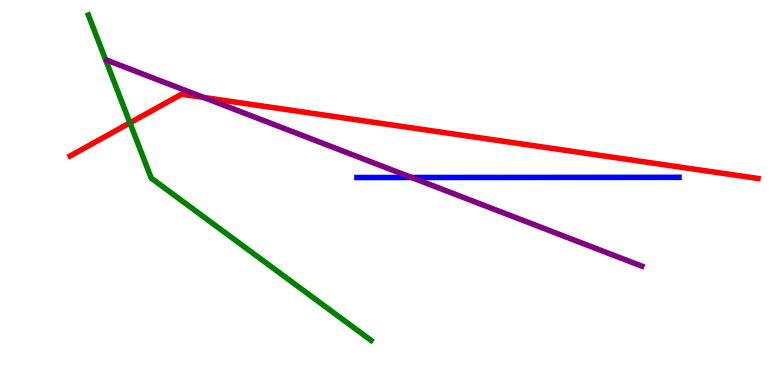[{'lines': ['blue', 'red'], 'intersections': []}, {'lines': ['green', 'red'], 'intersections': [{'x': 1.68, 'y': 6.81}]}, {'lines': ['purple', 'red'], 'intersections': [{'x': 2.63, 'y': 7.47}]}, {'lines': ['blue', 'green'], 'intersections': []}, {'lines': ['blue', 'purple'], 'intersections': [{'x': 5.31, 'y': 5.39}]}, {'lines': ['green', 'purple'], 'intersections': []}]